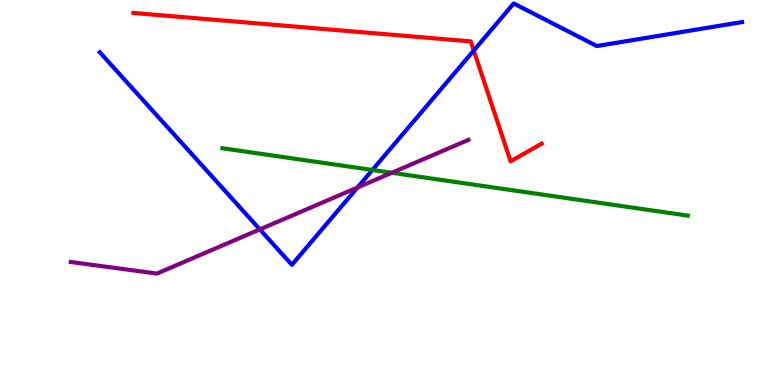[{'lines': ['blue', 'red'], 'intersections': [{'x': 6.11, 'y': 8.69}]}, {'lines': ['green', 'red'], 'intersections': []}, {'lines': ['purple', 'red'], 'intersections': []}, {'lines': ['blue', 'green'], 'intersections': [{'x': 4.8, 'y': 5.59}]}, {'lines': ['blue', 'purple'], 'intersections': [{'x': 3.35, 'y': 4.04}, {'x': 4.61, 'y': 5.13}]}, {'lines': ['green', 'purple'], 'intersections': [{'x': 5.06, 'y': 5.51}]}]